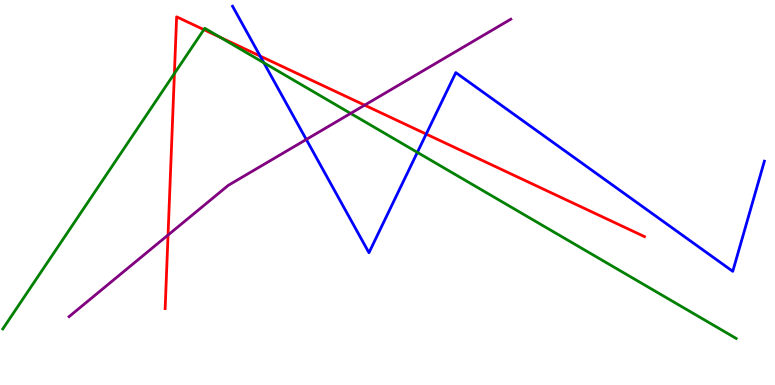[{'lines': ['blue', 'red'], 'intersections': [{'x': 3.36, 'y': 8.54}, {'x': 5.5, 'y': 6.52}]}, {'lines': ['green', 'red'], 'intersections': [{'x': 2.25, 'y': 8.09}, {'x': 2.63, 'y': 9.23}, {'x': 2.84, 'y': 9.03}]}, {'lines': ['purple', 'red'], 'intersections': [{'x': 2.17, 'y': 3.9}, {'x': 4.71, 'y': 7.27}]}, {'lines': ['blue', 'green'], 'intersections': [{'x': 3.4, 'y': 8.37}, {'x': 5.39, 'y': 6.04}]}, {'lines': ['blue', 'purple'], 'intersections': [{'x': 3.95, 'y': 6.38}]}, {'lines': ['green', 'purple'], 'intersections': [{'x': 4.52, 'y': 7.05}]}]